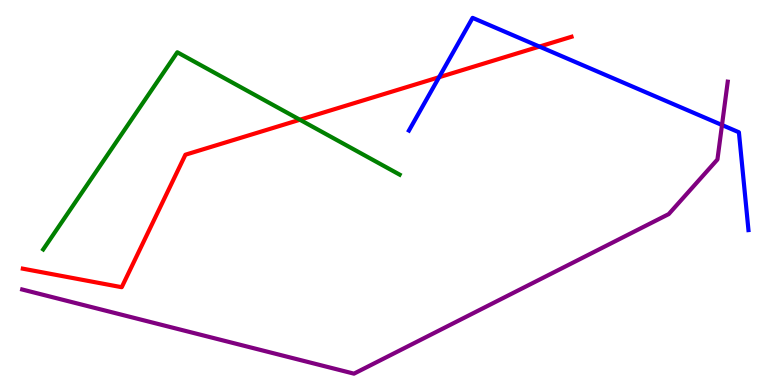[{'lines': ['blue', 'red'], 'intersections': [{'x': 5.67, 'y': 7.99}, {'x': 6.96, 'y': 8.79}]}, {'lines': ['green', 'red'], 'intersections': [{'x': 3.87, 'y': 6.89}]}, {'lines': ['purple', 'red'], 'intersections': []}, {'lines': ['blue', 'green'], 'intersections': []}, {'lines': ['blue', 'purple'], 'intersections': [{'x': 9.32, 'y': 6.75}]}, {'lines': ['green', 'purple'], 'intersections': []}]